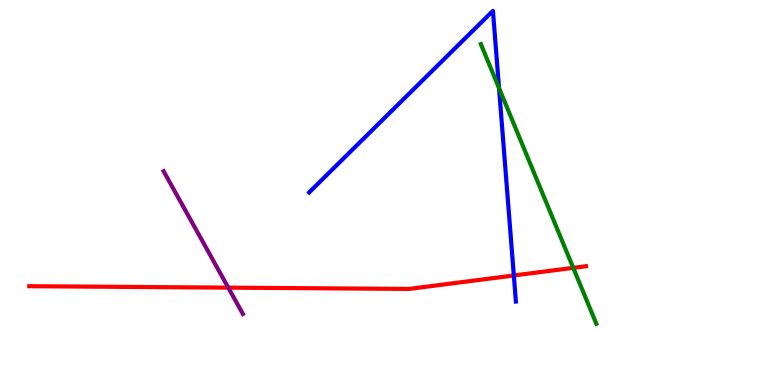[{'lines': ['blue', 'red'], 'intersections': [{'x': 6.63, 'y': 2.84}]}, {'lines': ['green', 'red'], 'intersections': [{'x': 7.4, 'y': 3.04}]}, {'lines': ['purple', 'red'], 'intersections': [{'x': 2.95, 'y': 2.53}]}, {'lines': ['blue', 'green'], 'intersections': [{'x': 6.44, 'y': 7.71}]}, {'lines': ['blue', 'purple'], 'intersections': []}, {'lines': ['green', 'purple'], 'intersections': []}]